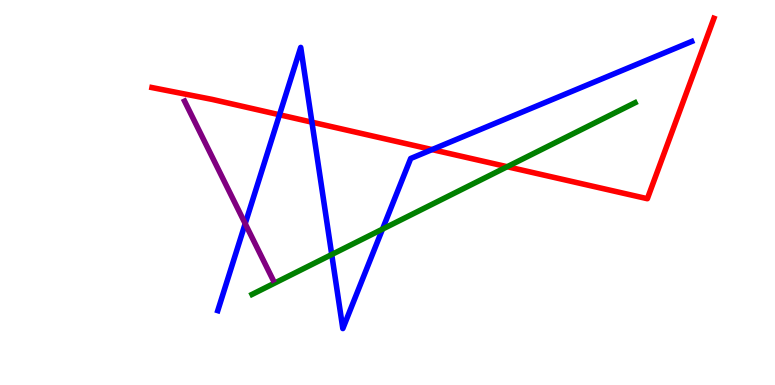[{'lines': ['blue', 'red'], 'intersections': [{'x': 3.61, 'y': 7.02}, {'x': 4.02, 'y': 6.83}, {'x': 5.58, 'y': 6.11}]}, {'lines': ['green', 'red'], 'intersections': [{'x': 6.54, 'y': 5.67}]}, {'lines': ['purple', 'red'], 'intersections': []}, {'lines': ['blue', 'green'], 'intersections': [{'x': 4.28, 'y': 3.39}, {'x': 4.94, 'y': 4.05}]}, {'lines': ['blue', 'purple'], 'intersections': [{'x': 3.16, 'y': 4.19}]}, {'lines': ['green', 'purple'], 'intersections': []}]